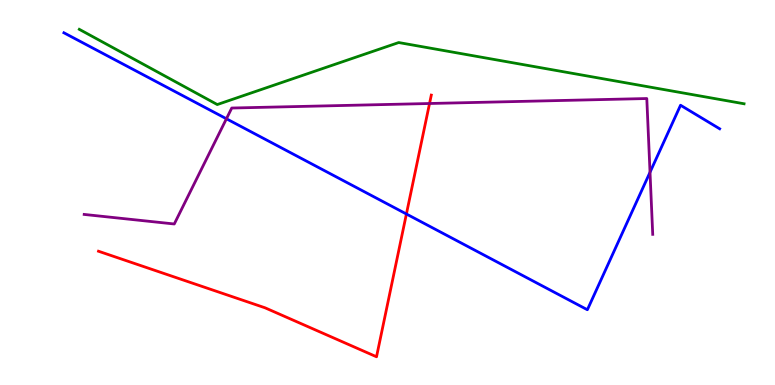[{'lines': ['blue', 'red'], 'intersections': [{'x': 5.24, 'y': 4.44}]}, {'lines': ['green', 'red'], 'intersections': []}, {'lines': ['purple', 'red'], 'intersections': [{'x': 5.54, 'y': 7.31}]}, {'lines': ['blue', 'green'], 'intersections': []}, {'lines': ['blue', 'purple'], 'intersections': [{'x': 2.92, 'y': 6.91}, {'x': 8.39, 'y': 5.53}]}, {'lines': ['green', 'purple'], 'intersections': []}]